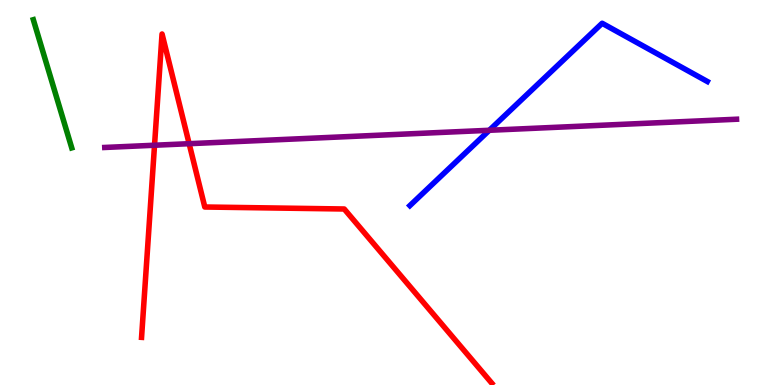[{'lines': ['blue', 'red'], 'intersections': []}, {'lines': ['green', 'red'], 'intersections': []}, {'lines': ['purple', 'red'], 'intersections': [{'x': 1.99, 'y': 6.23}, {'x': 2.44, 'y': 6.27}]}, {'lines': ['blue', 'green'], 'intersections': []}, {'lines': ['blue', 'purple'], 'intersections': [{'x': 6.31, 'y': 6.62}]}, {'lines': ['green', 'purple'], 'intersections': []}]